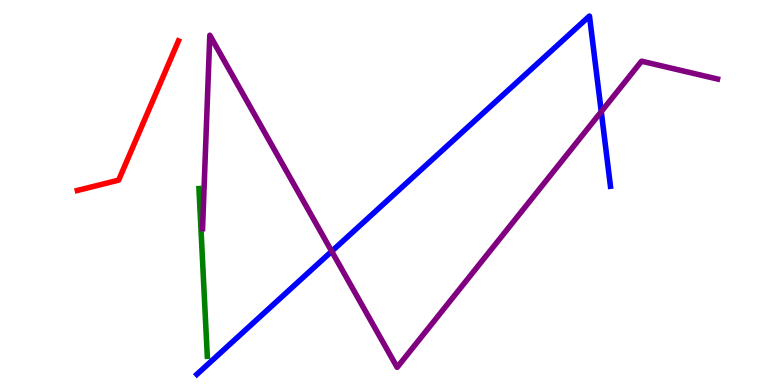[{'lines': ['blue', 'red'], 'intersections': []}, {'lines': ['green', 'red'], 'intersections': []}, {'lines': ['purple', 'red'], 'intersections': []}, {'lines': ['blue', 'green'], 'intersections': []}, {'lines': ['blue', 'purple'], 'intersections': [{'x': 4.28, 'y': 3.47}, {'x': 7.76, 'y': 7.1}]}, {'lines': ['green', 'purple'], 'intersections': []}]